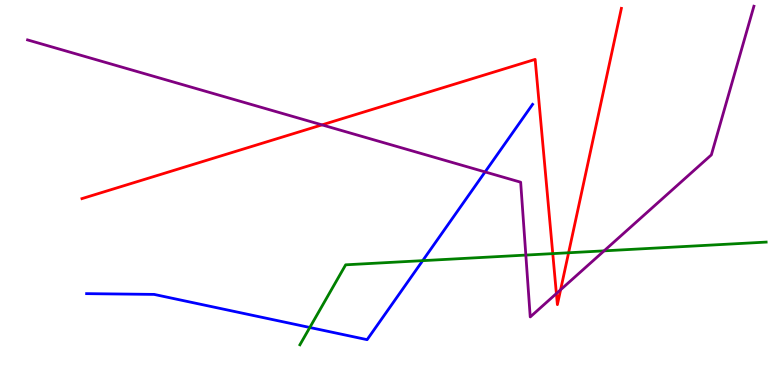[{'lines': ['blue', 'red'], 'intersections': []}, {'lines': ['green', 'red'], 'intersections': [{'x': 7.13, 'y': 3.41}, {'x': 7.34, 'y': 3.43}]}, {'lines': ['purple', 'red'], 'intersections': [{'x': 4.15, 'y': 6.76}, {'x': 7.18, 'y': 2.38}, {'x': 7.23, 'y': 2.47}]}, {'lines': ['blue', 'green'], 'intersections': [{'x': 4.0, 'y': 1.49}, {'x': 5.45, 'y': 3.23}]}, {'lines': ['blue', 'purple'], 'intersections': [{'x': 6.26, 'y': 5.53}]}, {'lines': ['green', 'purple'], 'intersections': [{'x': 6.78, 'y': 3.37}, {'x': 7.79, 'y': 3.48}]}]